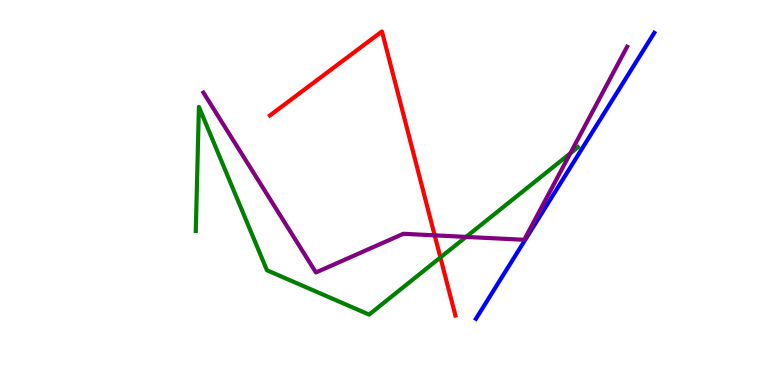[{'lines': ['blue', 'red'], 'intersections': []}, {'lines': ['green', 'red'], 'intersections': [{'x': 5.68, 'y': 3.31}]}, {'lines': ['purple', 'red'], 'intersections': [{'x': 5.61, 'y': 3.89}]}, {'lines': ['blue', 'green'], 'intersections': []}, {'lines': ['blue', 'purple'], 'intersections': []}, {'lines': ['green', 'purple'], 'intersections': [{'x': 6.01, 'y': 3.85}, {'x': 7.36, 'y': 6.02}]}]